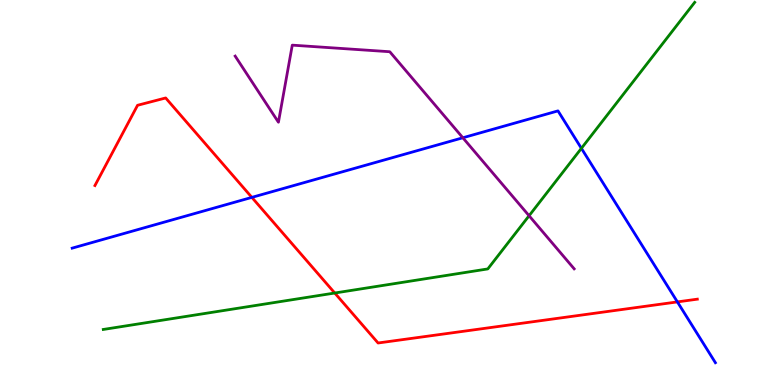[{'lines': ['blue', 'red'], 'intersections': [{'x': 3.25, 'y': 4.87}, {'x': 8.74, 'y': 2.16}]}, {'lines': ['green', 'red'], 'intersections': [{'x': 4.32, 'y': 2.39}]}, {'lines': ['purple', 'red'], 'intersections': []}, {'lines': ['blue', 'green'], 'intersections': [{'x': 7.5, 'y': 6.15}]}, {'lines': ['blue', 'purple'], 'intersections': [{'x': 5.97, 'y': 6.42}]}, {'lines': ['green', 'purple'], 'intersections': [{'x': 6.83, 'y': 4.4}]}]